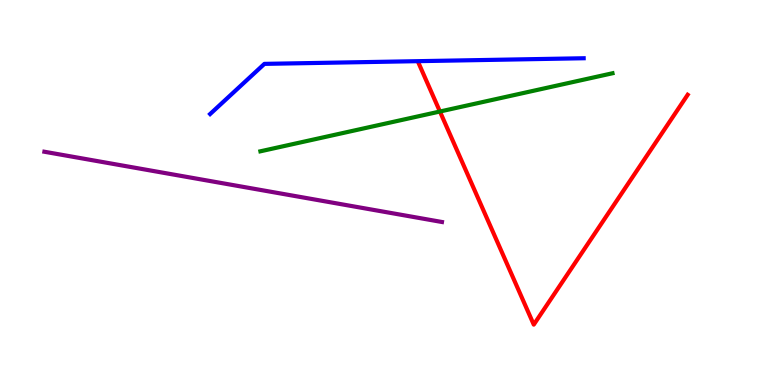[{'lines': ['blue', 'red'], 'intersections': []}, {'lines': ['green', 'red'], 'intersections': [{'x': 5.68, 'y': 7.1}]}, {'lines': ['purple', 'red'], 'intersections': []}, {'lines': ['blue', 'green'], 'intersections': []}, {'lines': ['blue', 'purple'], 'intersections': []}, {'lines': ['green', 'purple'], 'intersections': []}]